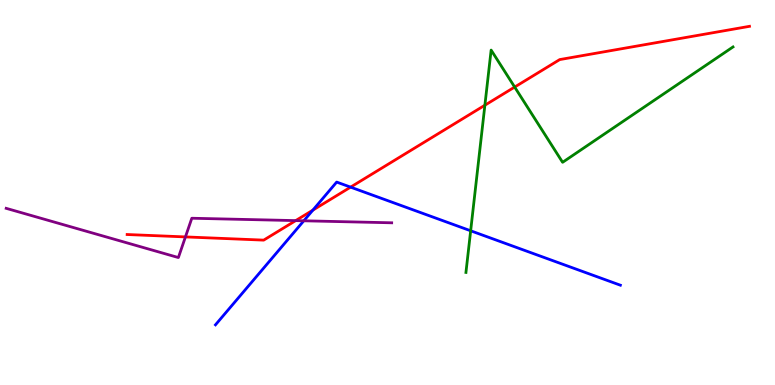[{'lines': ['blue', 'red'], 'intersections': [{'x': 4.04, 'y': 4.54}, {'x': 4.52, 'y': 5.14}]}, {'lines': ['green', 'red'], 'intersections': [{'x': 6.26, 'y': 7.27}, {'x': 6.64, 'y': 7.74}]}, {'lines': ['purple', 'red'], 'intersections': [{'x': 2.39, 'y': 3.85}, {'x': 3.82, 'y': 4.27}]}, {'lines': ['blue', 'green'], 'intersections': [{'x': 6.07, 'y': 4.01}]}, {'lines': ['blue', 'purple'], 'intersections': [{'x': 3.92, 'y': 4.27}]}, {'lines': ['green', 'purple'], 'intersections': []}]